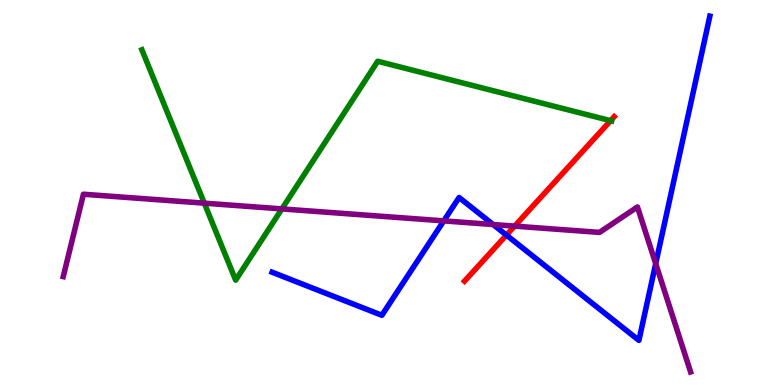[{'lines': ['blue', 'red'], 'intersections': [{'x': 6.53, 'y': 3.89}]}, {'lines': ['green', 'red'], 'intersections': [{'x': 7.88, 'y': 6.87}]}, {'lines': ['purple', 'red'], 'intersections': [{'x': 6.64, 'y': 4.13}]}, {'lines': ['blue', 'green'], 'intersections': []}, {'lines': ['blue', 'purple'], 'intersections': [{'x': 5.73, 'y': 4.26}, {'x': 6.36, 'y': 4.17}, {'x': 8.46, 'y': 3.15}]}, {'lines': ['green', 'purple'], 'intersections': [{'x': 2.64, 'y': 4.72}, {'x': 3.64, 'y': 4.57}]}]